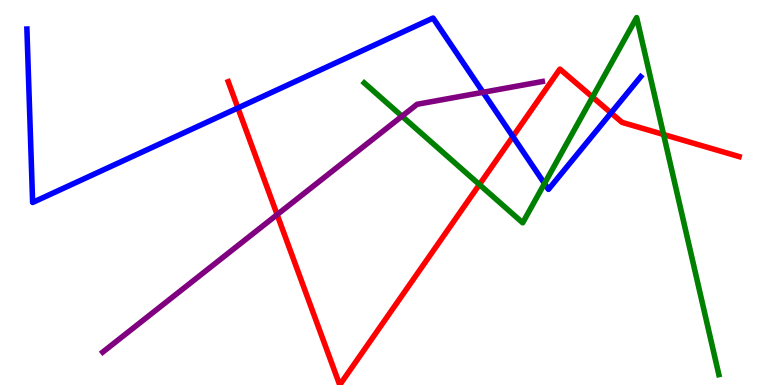[{'lines': ['blue', 'red'], 'intersections': [{'x': 3.07, 'y': 7.2}, {'x': 6.62, 'y': 6.45}, {'x': 7.88, 'y': 7.07}]}, {'lines': ['green', 'red'], 'intersections': [{'x': 6.19, 'y': 5.21}, {'x': 7.65, 'y': 7.48}, {'x': 8.56, 'y': 6.51}]}, {'lines': ['purple', 'red'], 'intersections': [{'x': 3.58, 'y': 4.43}]}, {'lines': ['blue', 'green'], 'intersections': [{'x': 7.03, 'y': 5.23}]}, {'lines': ['blue', 'purple'], 'intersections': [{'x': 6.23, 'y': 7.6}]}, {'lines': ['green', 'purple'], 'intersections': [{'x': 5.19, 'y': 6.98}]}]